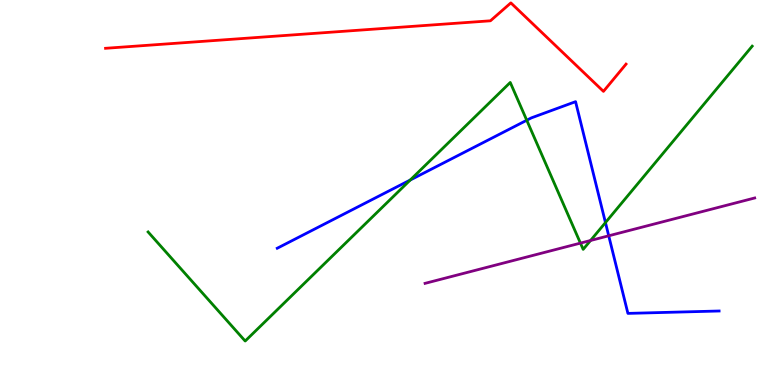[{'lines': ['blue', 'red'], 'intersections': []}, {'lines': ['green', 'red'], 'intersections': []}, {'lines': ['purple', 'red'], 'intersections': []}, {'lines': ['blue', 'green'], 'intersections': [{'x': 5.29, 'y': 5.32}, {'x': 6.8, 'y': 6.88}, {'x': 7.81, 'y': 4.22}]}, {'lines': ['blue', 'purple'], 'intersections': [{'x': 7.85, 'y': 3.88}]}, {'lines': ['green', 'purple'], 'intersections': [{'x': 7.49, 'y': 3.69}, {'x': 7.62, 'y': 3.75}]}]